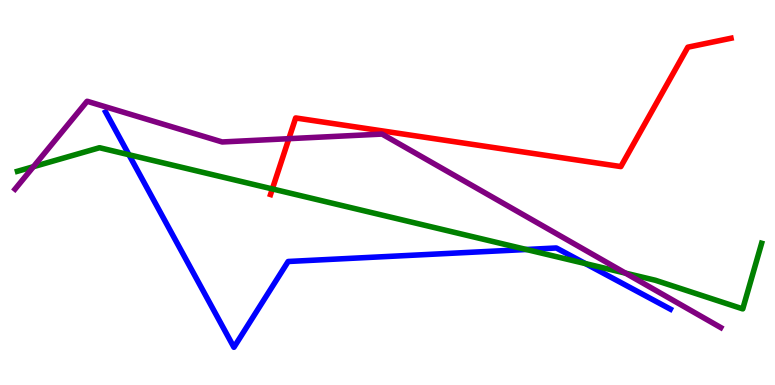[{'lines': ['blue', 'red'], 'intersections': []}, {'lines': ['green', 'red'], 'intersections': [{'x': 3.51, 'y': 5.09}]}, {'lines': ['purple', 'red'], 'intersections': [{'x': 3.73, 'y': 6.4}]}, {'lines': ['blue', 'green'], 'intersections': [{'x': 1.66, 'y': 5.98}, {'x': 6.79, 'y': 3.52}, {'x': 7.55, 'y': 3.15}]}, {'lines': ['blue', 'purple'], 'intersections': []}, {'lines': ['green', 'purple'], 'intersections': [{'x': 0.431, 'y': 5.67}, {'x': 8.07, 'y': 2.91}]}]